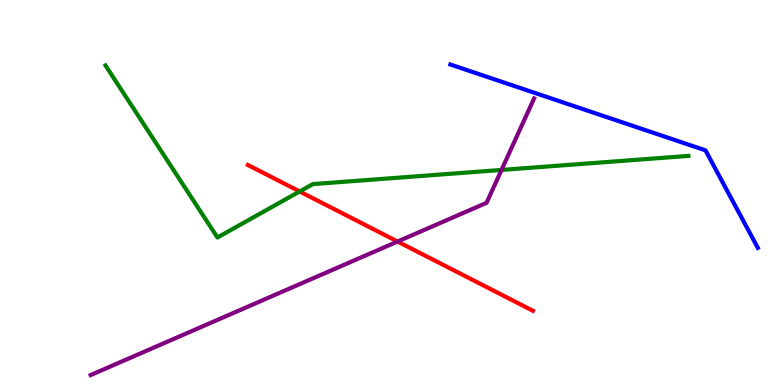[{'lines': ['blue', 'red'], 'intersections': []}, {'lines': ['green', 'red'], 'intersections': [{'x': 3.87, 'y': 5.03}]}, {'lines': ['purple', 'red'], 'intersections': [{'x': 5.13, 'y': 3.73}]}, {'lines': ['blue', 'green'], 'intersections': []}, {'lines': ['blue', 'purple'], 'intersections': []}, {'lines': ['green', 'purple'], 'intersections': [{'x': 6.47, 'y': 5.59}]}]